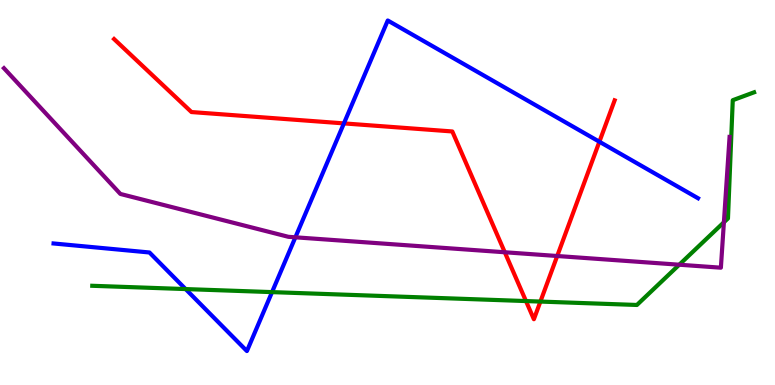[{'lines': ['blue', 'red'], 'intersections': [{'x': 4.44, 'y': 6.79}, {'x': 7.73, 'y': 6.32}]}, {'lines': ['green', 'red'], 'intersections': [{'x': 6.79, 'y': 2.18}, {'x': 6.97, 'y': 2.17}]}, {'lines': ['purple', 'red'], 'intersections': [{'x': 6.51, 'y': 3.45}, {'x': 7.19, 'y': 3.35}]}, {'lines': ['blue', 'green'], 'intersections': [{'x': 2.4, 'y': 2.49}, {'x': 3.51, 'y': 2.41}]}, {'lines': ['blue', 'purple'], 'intersections': [{'x': 3.81, 'y': 3.84}]}, {'lines': ['green', 'purple'], 'intersections': [{'x': 8.76, 'y': 3.12}, {'x': 9.34, 'y': 4.23}]}]